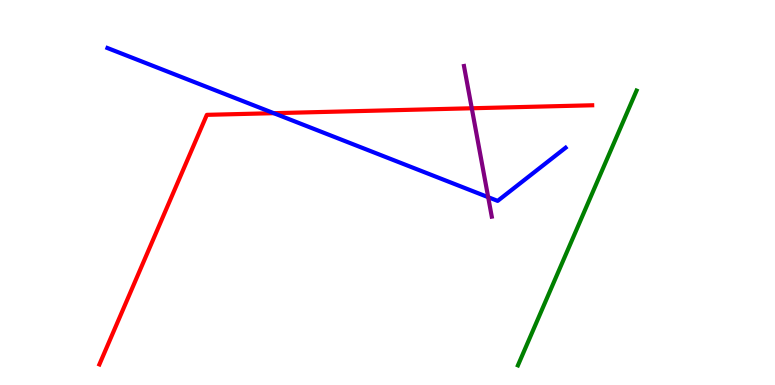[{'lines': ['blue', 'red'], 'intersections': [{'x': 3.53, 'y': 7.06}]}, {'lines': ['green', 'red'], 'intersections': []}, {'lines': ['purple', 'red'], 'intersections': [{'x': 6.09, 'y': 7.19}]}, {'lines': ['blue', 'green'], 'intersections': []}, {'lines': ['blue', 'purple'], 'intersections': [{'x': 6.3, 'y': 4.88}]}, {'lines': ['green', 'purple'], 'intersections': []}]